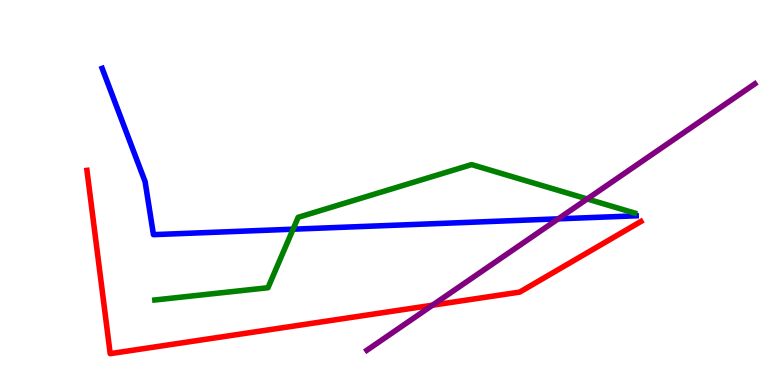[{'lines': ['blue', 'red'], 'intersections': []}, {'lines': ['green', 'red'], 'intersections': []}, {'lines': ['purple', 'red'], 'intersections': [{'x': 5.58, 'y': 2.07}]}, {'lines': ['blue', 'green'], 'intersections': [{'x': 3.78, 'y': 4.05}]}, {'lines': ['blue', 'purple'], 'intersections': [{'x': 7.2, 'y': 4.32}]}, {'lines': ['green', 'purple'], 'intersections': [{'x': 7.58, 'y': 4.83}]}]